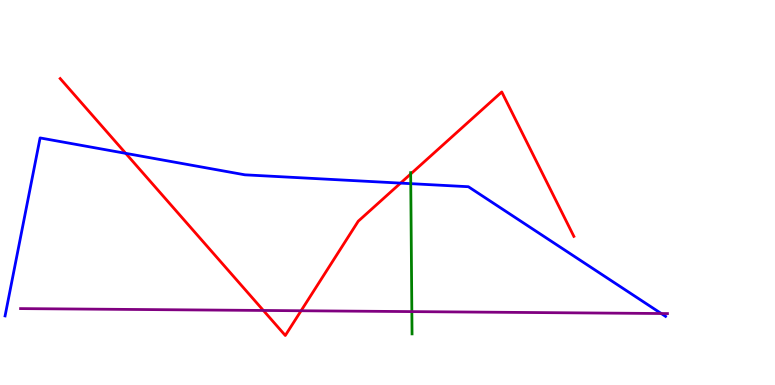[{'lines': ['blue', 'red'], 'intersections': [{'x': 1.62, 'y': 6.02}, {'x': 5.17, 'y': 5.24}]}, {'lines': ['green', 'red'], 'intersections': [{'x': 5.3, 'y': 5.48}]}, {'lines': ['purple', 'red'], 'intersections': [{'x': 3.4, 'y': 1.94}, {'x': 3.89, 'y': 1.93}]}, {'lines': ['blue', 'green'], 'intersections': [{'x': 5.3, 'y': 5.23}]}, {'lines': ['blue', 'purple'], 'intersections': [{'x': 8.53, 'y': 1.86}]}, {'lines': ['green', 'purple'], 'intersections': [{'x': 5.31, 'y': 1.91}]}]